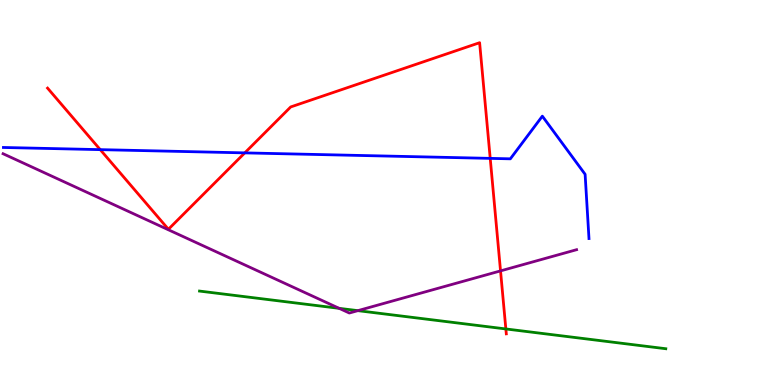[{'lines': ['blue', 'red'], 'intersections': [{'x': 1.29, 'y': 6.11}, {'x': 3.16, 'y': 6.03}, {'x': 6.33, 'y': 5.89}]}, {'lines': ['green', 'red'], 'intersections': [{'x': 6.53, 'y': 1.46}]}, {'lines': ['purple', 'red'], 'intersections': [{'x': 6.46, 'y': 2.96}]}, {'lines': ['blue', 'green'], 'intersections': []}, {'lines': ['blue', 'purple'], 'intersections': []}, {'lines': ['green', 'purple'], 'intersections': [{'x': 4.38, 'y': 1.99}, {'x': 4.62, 'y': 1.93}]}]